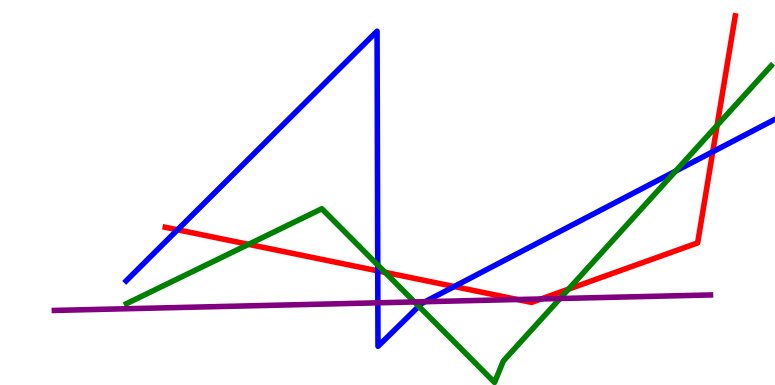[{'lines': ['blue', 'red'], 'intersections': [{'x': 2.29, 'y': 4.03}, {'x': 4.87, 'y': 2.96}, {'x': 5.86, 'y': 2.56}, {'x': 9.2, 'y': 6.06}]}, {'lines': ['green', 'red'], 'intersections': [{'x': 3.21, 'y': 3.65}, {'x': 4.97, 'y': 2.93}, {'x': 7.34, 'y': 2.49}, {'x': 9.25, 'y': 6.74}]}, {'lines': ['purple', 'red'], 'intersections': [{'x': 6.68, 'y': 2.22}, {'x': 6.98, 'y': 2.23}]}, {'lines': ['blue', 'green'], 'intersections': [{'x': 4.87, 'y': 3.12}, {'x': 5.4, 'y': 2.05}, {'x': 8.72, 'y': 5.56}]}, {'lines': ['blue', 'purple'], 'intersections': [{'x': 4.88, 'y': 2.13}, {'x': 5.49, 'y': 2.16}]}, {'lines': ['green', 'purple'], 'intersections': [{'x': 5.35, 'y': 2.16}, {'x': 7.23, 'y': 2.25}]}]